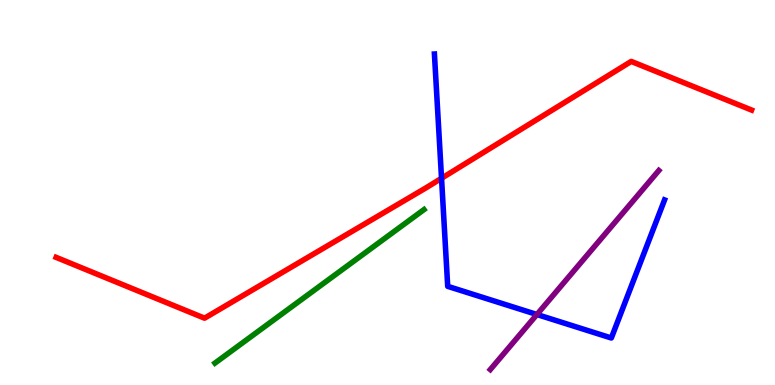[{'lines': ['blue', 'red'], 'intersections': [{'x': 5.7, 'y': 5.37}]}, {'lines': ['green', 'red'], 'intersections': []}, {'lines': ['purple', 'red'], 'intersections': []}, {'lines': ['blue', 'green'], 'intersections': []}, {'lines': ['blue', 'purple'], 'intersections': [{'x': 6.93, 'y': 1.83}]}, {'lines': ['green', 'purple'], 'intersections': []}]